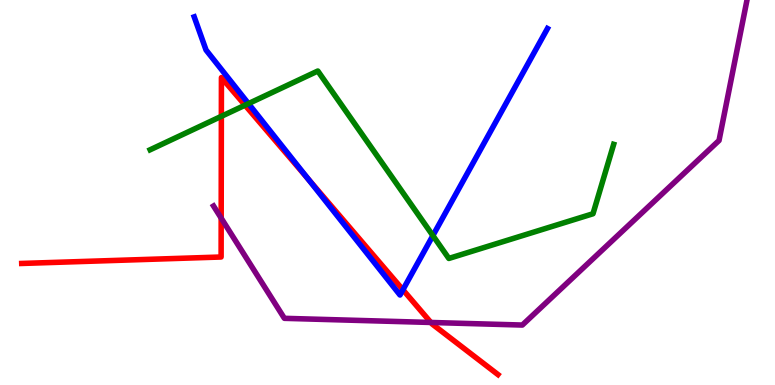[{'lines': ['blue', 'red'], 'intersections': [{'x': 3.98, 'y': 5.35}, {'x': 5.2, 'y': 2.47}]}, {'lines': ['green', 'red'], 'intersections': [{'x': 2.86, 'y': 6.98}, {'x': 3.16, 'y': 7.27}]}, {'lines': ['purple', 'red'], 'intersections': [{'x': 2.85, 'y': 4.33}, {'x': 5.56, 'y': 1.62}]}, {'lines': ['blue', 'green'], 'intersections': [{'x': 3.21, 'y': 7.31}, {'x': 5.59, 'y': 3.88}]}, {'lines': ['blue', 'purple'], 'intersections': []}, {'lines': ['green', 'purple'], 'intersections': []}]